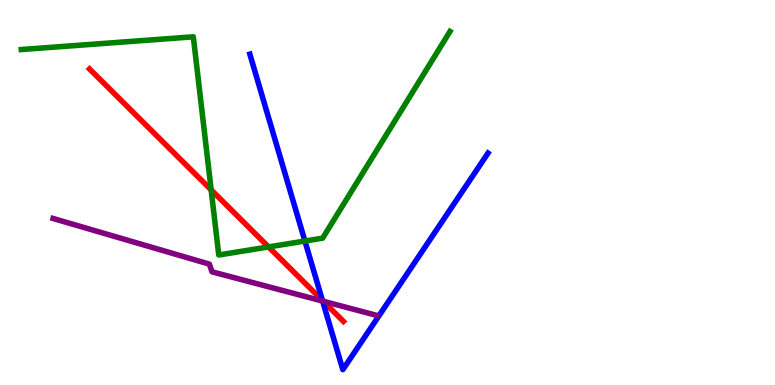[{'lines': ['blue', 'red'], 'intersections': [{'x': 4.16, 'y': 2.2}]}, {'lines': ['green', 'red'], 'intersections': [{'x': 2.72, 'y': 5.07}, {'x': 3.47, 'y': 3.59}]}, {'lines': ['purple', 'red'], 'intersections': [{'x': 4.17, 'y': 2.18}]}, {'lines': ['blue', 'green'], 'intersections': [{'x': 3.93, 'y': 3.74}]}, {'lines': ['blue', 'purple'], 'intersections': [{'x': 4.16, 'y': 2.18}]}, {'lines': ['green', 'purple'], 'intersections': []}]